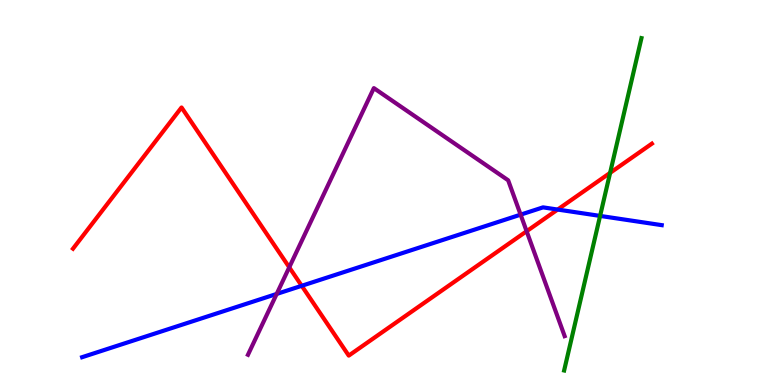[{'lines': ['blue', 'red'], 'intersections': [{'x': 3.89, 'y': 2.58}, {'x': 7.2, 'y': 4.56}]}, {'lines': ['green', 'red'], 'intersections': [{'x': 7.87, 'y': 5.51}]}, {'lines': ['purple', 'red'], 'intersections': [{'x': 3.73, 'y': 3.06}, {'x': 6.8, 'y': 3.99}]}, {'lines': ['blue', 'green'], 'intersections': [{'x': 7.74, 'y': 4.39}]}, {'lines': ['blue', 'purple'], 'intersections': [{'x': 3.57, 'y': 2.37}, {'x': 6.72, 'y': 4.42}]}, {'lines': ['green', 'purple'], 'intersections': []}]